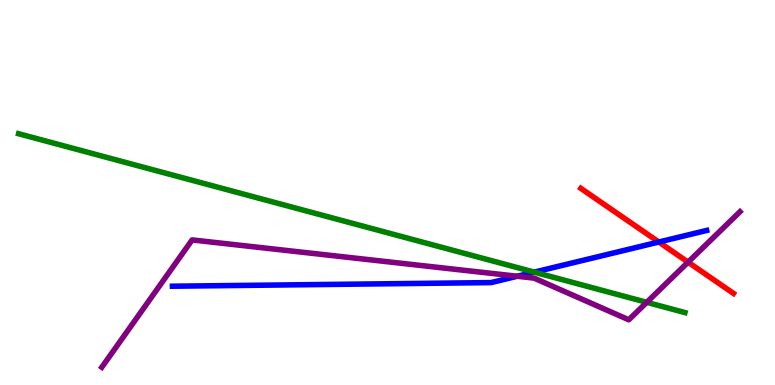[{'lines': ['blue', 'red'], 'intersections': [{'x': 8.5, 'y': 3.71}]}, {'lines': ['green', 'red'], 'intersections': []}, {'lines': ['purple', 'red'], 'intersections': [{'x': 8.88, 'y': 3.19}]}, {'lines': ['blue', 'green'], 'intersections': [{'x': 6.89, 'y': 2.93}]}, {'lines': ['blue', 'purple'], 'intersections': [{'x': 6.67, 'y': 2.82}]}, {'lines': ['green', 'purple'], 'intersections': [{'x': 8.35, 'y': 2.15}]}]